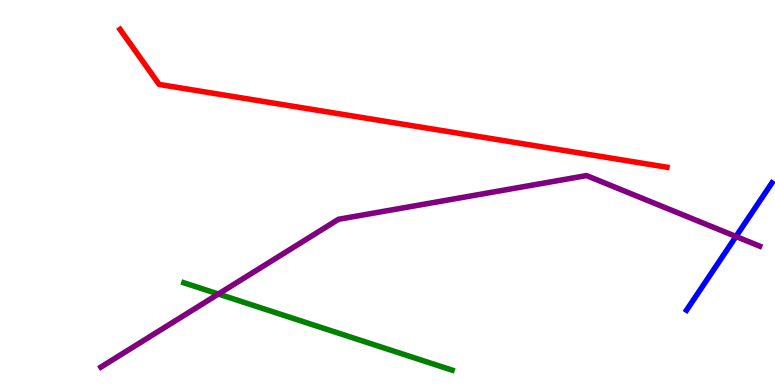[{'lines': ['blue', 'red'], 'intersections': []}, {'lines': ['green', 'red'], 'intersections': []}, {'lines': ['purple', 'red'], 'intersections': []}, {'lines': ['blue', 'green'], 'intersections': []}, {'lines': ['blue', 'purple'], 'intersections': [{'x': 9.5, 'y': 3.86}]}, {'lines': ['green', 'purple'], 'intersections': [{'x': 2.82, 'y': 2.36}]}]